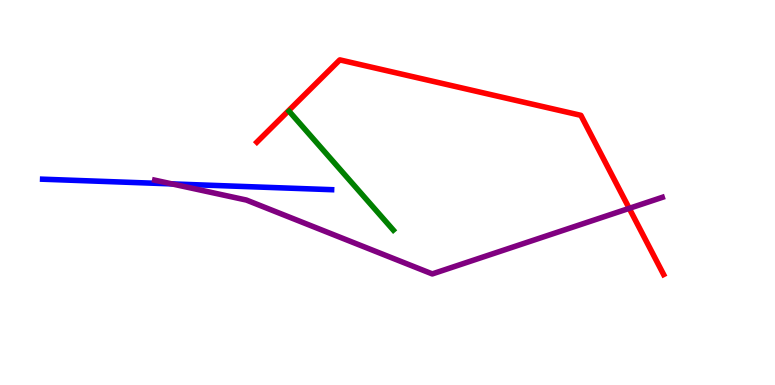[{'lines': ['blue', 'red'], 'intersections': []}, {'lines': ['green', 'red'], 'intersections': []}, {'lines': ['purple', 'red'], 'intersections': [{'x': 8.12, 'y': 4.59}]}, {'lines': ['blue', 'green'], 'intersections': []}, {'lines': ['blue', 'purple'], 'intersections': [{'x': 2.22, 'y': 5.22}]}, {'lines': ['green', 'purple'], 'intersections': []}]